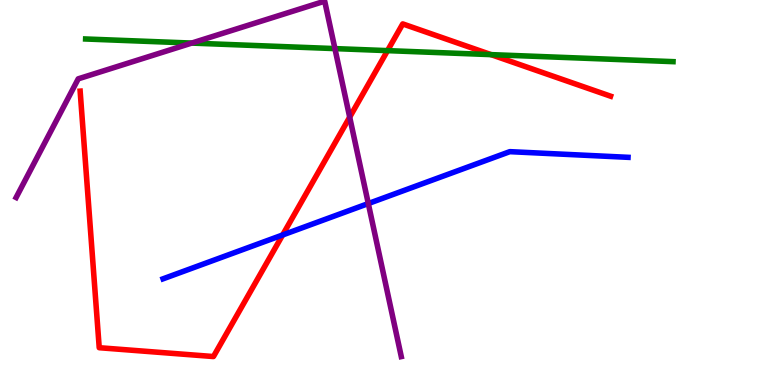[{'lines': ['blue', 'red'], 'intersections': [{'x': 3.65, 'y': 3.9}]}, {'lines': ['green', 'red'], 'intersections': [{'x': 5.0, 'y': 8.68}, {'x': 6.34, 'y': 8.58}]}, {'lines': ['purple', 'red'], 'intersections': [{'x': 4.51, 'y': 6.96}]}, {'lines': ['blue', 'green'], 'intersections': []}, {'lines': ['blue', 'purple'], 'intersections': [{'x': 4.75, 'y': 4.71}]}, {'lines': ['green', 'purple'], 'intersections': [{'x': 2.47, 'y': 8.88}, {'x': 4.32, 'y': 8.74}]}]